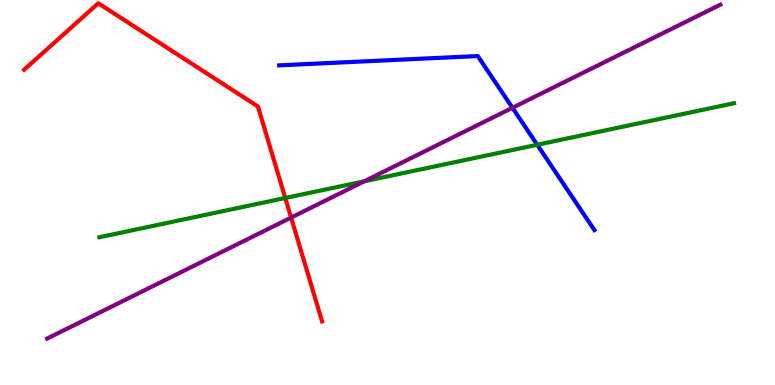[{'lines': ['blue', 'red'], 'intersections': []}, {'lines': ['green', 'red'], 'intersections': [{'x': 3.68, 'y': 4.86}]}, {'lines': ['purple', 'red'], 'intersections': [{'x': 3.76, 'y': 4.35}]}, {'lines': ['blue', 'green'], 'intersections': [{'x': 6.93, 'y': 6.24}]}, {'lines': ['blue', 'purple'], 'intersections': [{'x': 6.61, 'y': 7.2}]}, {'lines': ['green', 'purple'], 'intersections': [{'x': 4.7, 'y': 5.29}]}]